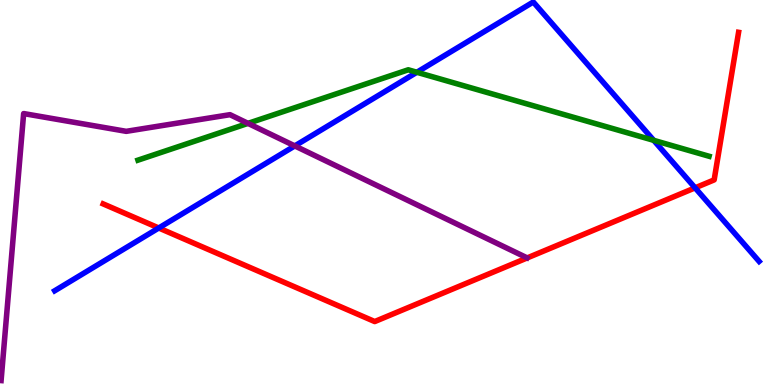[{'lines': ['blue', 'red'], 'intersections': [{'x': 2.05, 'y': 4.08}, {'x': 8.97, 'y': 5.12}]}, {'lines': ['green', 'red'], 'intersections': []}, {'lines': ['purple', 'red'], 'intersections': []}, {'lines': ['blue', 'green'], 'intersections': [{'x': 5.38, 'y': 8.12}, {'x': 8.44, 'y': 6.35}]}, {'lines': ['blue', 'purple'], 'intersections': [{'x': 3.8, 'y': 6.21}]}, {'lines': ['green', 'purple'], 'intersections': [{'x': 3.2, 'y': 6.8}]}]